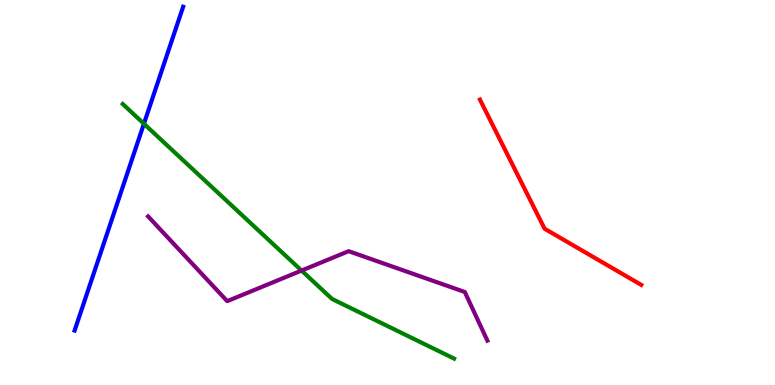[{'lines': ['blue', 'red'], 'intersections': []}, {'lines': ['green', 'red'], 'intersections': []}, {'lines': ['purple', 'red'], 'intersections': []}, {'lines': ['blue', 'green'], 'intersections': [{'x': 1.86, 'y': 6.79}]}, {'lines': ['blue', 'purple'], 'intersections': []}, {'lines': ['green', 'purple'], 'intersections': [{'x': 3.89, 'y': 2.97}]}]